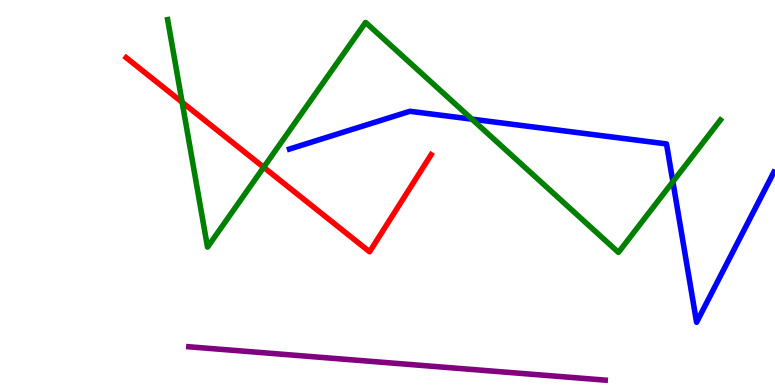[{'lines': ['blue', 'red'], 'intersections': []}, {'lines': ['green', 'red'], 'intersections': [{'x': 2.35, 'y': 7.34}, {'x': 3.4, 'y': 5.65}]}, {'lines': ['purple', 'red'], 'intersections': []}, {'lines': ['blue', 'green'], 'intersections': [{'x': 6.09, 'y': 6.9}, {'x': 8.68, 'y': 5.28}]}, {'lines': ['blue', 'purple'], 'intersections': []}, {'lines': ['green', 'purple'], 'intersections': []}]